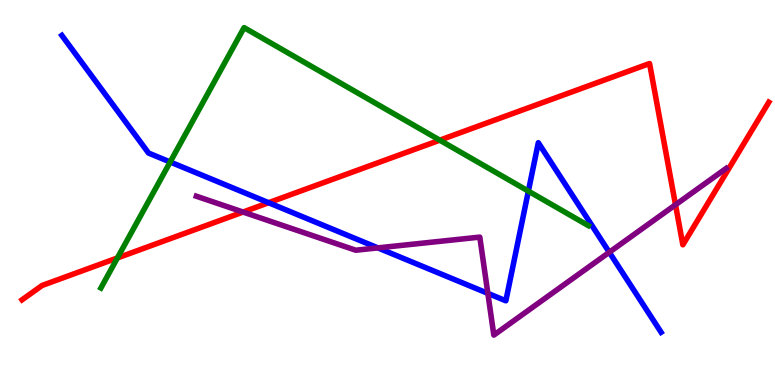[{'lines': ['blue', 'red'], 'intersections': [{'x': 3.47, 'y': 4.73}]}, {'lines': ['green', 'red'], 'intersections': [{'x': 1.51, 'y': 3.3}, {'x': 5.67, 'y': 6.36}]}, {'lines': ['purple', 'red'], 'intersections': [{'x': 3.14, 'y': 4.49}, {'x': 8.72, 'y': 4.68}]}, {'lines': ['blue', 'green'], 'intersections': [{'x': 2.2, 'y': 5.79}, {'x': 6.82, 'y': 5.04}]}, {'lines': ['blue', 'purple'], 'intersections': [{'x': 4.88, 'y': 3.56}, {'x': 6.29, 'y': 2.38}, {'x': 7.86, 'y': 3.45}]}, {'lines': ['green', 'purple'], 'intersections': []}]